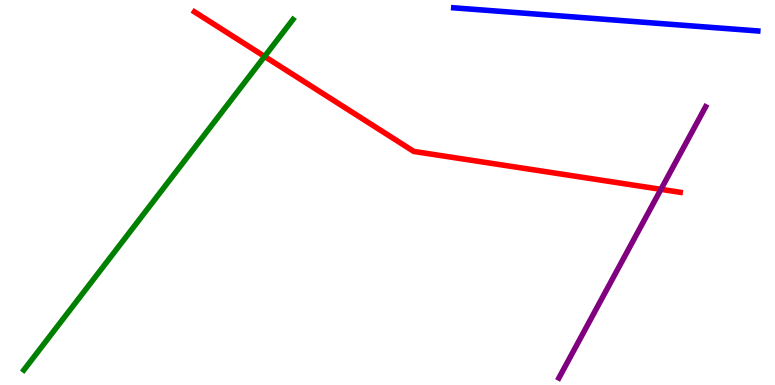[{'lines': ['blue', 'red'], 'intersections': []}, {'lines': ['green', 'red'], 'intersections': [{'x': 3.41, 'y': 8.53}]}, {'lines': ['purple', 'red'], 'intersections': [{'x': 8.53, 'y': 5.08}]}, {'lines': ['blue', 'green'], 'intersections': []}, {'lines': ['blue', 'purple'], 'intersections': []}, {'lines': ['green', 'purple'], 'intersections': []}]